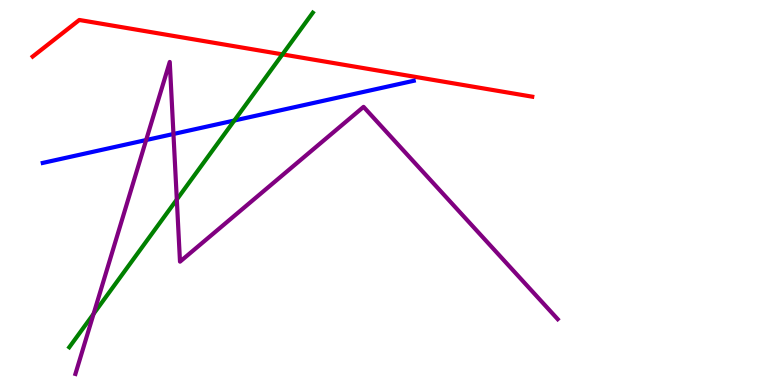[{'lines': ['blue', 'red'], 'intersections': []}, {'lines': ['green', 'red'], 'intersections': [{'x': 3.64, 'y': 8.59}]}, {'lines': ['purple', 'red'], 'intersections': []}, {'lines': ['blue', 'green'], 'intersections': [{'x': 3.02, 'y': 6.87}]}, {'lines': ['blue', 'purple'], 'intersections': [{'x': 1.89, 'y': 6.36}, {'x': 2.24, 'y': 6.52}]}, {'lines': ['green', 'purple'], 'intersections': [{'x': 1.21, 'y': 1.85}, {'x': 2.28, 'y': 4.82}]}]